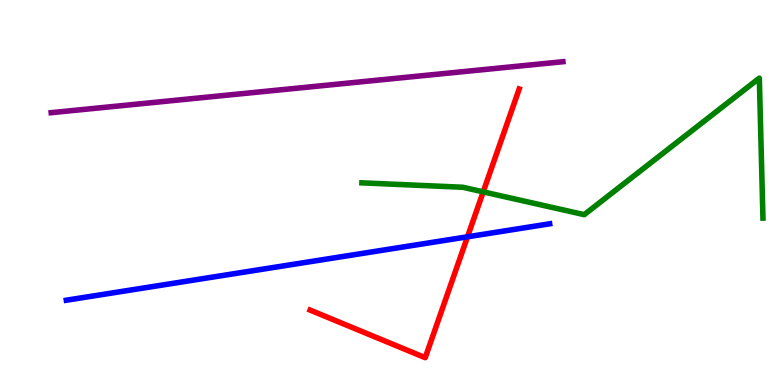[{'lines': ['blue', 'red'], 'intersections': [{'x': 6.03, 'y': 3.85}]}, {'lines': ['green', 'red'], 'intersections': [{'x': 6.24, 'y': 5.02}]}, {'lines': ['purple', 'red'], 'intersections': []}, {'lines': ['blue', 'green'], 'intersections': []}, {'lines': ['blue', 'purple'], 'intersections': []}, {'lines': ['green', 'purple'], 'intersections': []}]